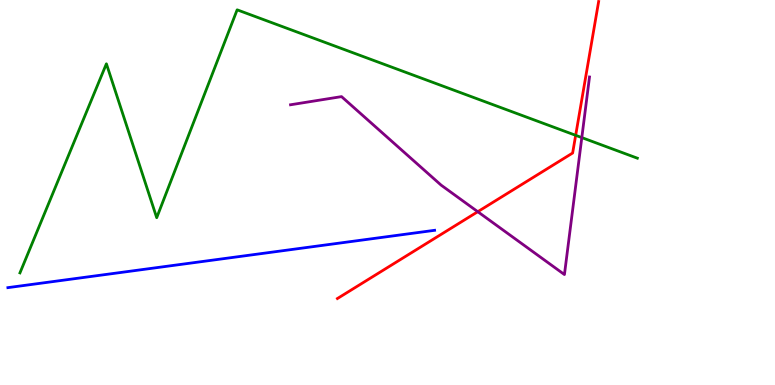[{'lines': ['blue', 'red'], 'intersections': []}, {'lines': ['green', 'red'], 'intersections': [{'x': 7.43, 'y': 6.49}]}, {'lines': ['purple', 'red'], 'intersections': [{'x': 6.16, 'y': 4.5}]}, {'lines': ['blue', 'green'], 'intersections': []}, {'lines': ['blue', 'purple'], 'intersections': []}, {'lines': ['green', 'purple'], 'intersections': [{'x': 7.51, 'y': 6.43}]}]